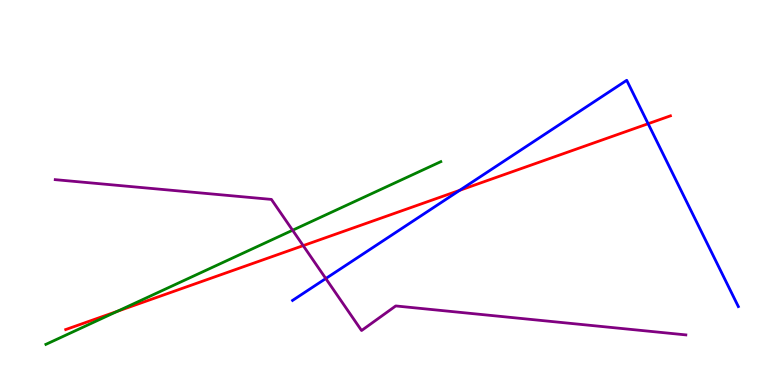[{'lines': ['blue', 'red'], 'intersections': [{'x': 5.93, 'y': 5.06}, {'x': 8.36, 'y': 6.79}]}, {'lines': ['green', 'red'], 'intersections': [{'x': 1.51, 'y': 1.91}]}, {'lines': ['purple', 'red'], 'intersections': [{'x': 3.91, 'y': 3.62}]}, {'lines': ['blue', 'green'], 'intersections': []}, {'lines': ['blue', 'purple'], 'intersections': [{'x': 4.2, 'y': 2.77}]}, {'lines': ['green', 'purple'], 'intersections': [{'x': 3.78, 'y': 4.02}]}]